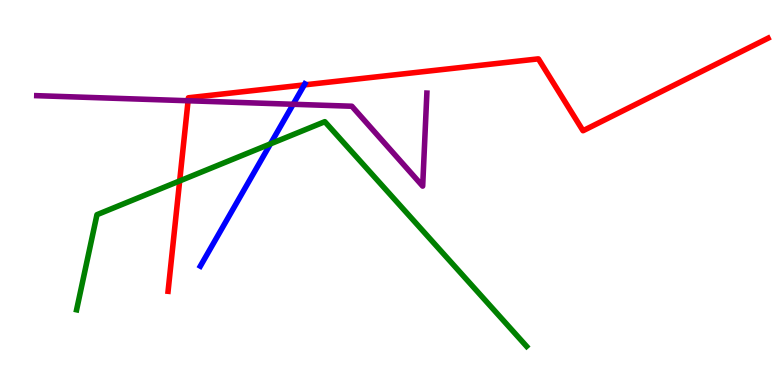[{'lines': ['blue', 'red'], 'intersections': [{'x': 3.93, 'y': 7.79}]}, {'lines': ['green', 'red'], 'intersections': [{'x': 2.32, 'y': 5.3}]}, {'lines': ['purple', 'red'], 'intersections': [{'x': 2.43, 'y': 7.38}]}, {'lines': ['blue', 'green'], 'intersections': [{'x': 3.49, 'y': 6.26}]}, {'lines': ['blue', 'purple'], 'intersections': [{'x': 3.78, 'y': 7.29}]}, {'lines': ['green', 'purple'], 'intersections': []}]